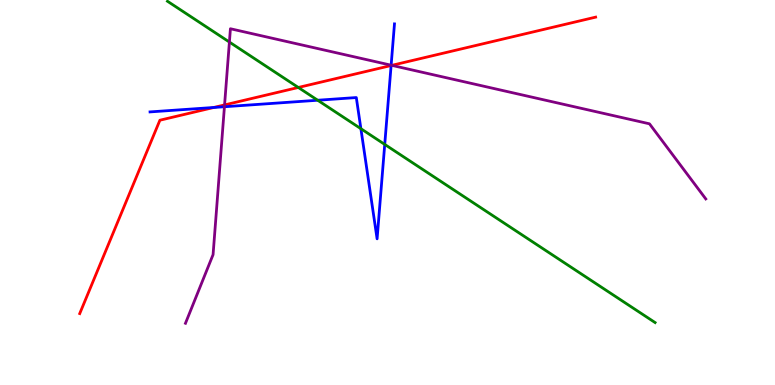[{'lines': ['blue', 'red'], 'intersections': [{'x': 2.76, 'y': 7.21}, {'x': 5.05, 'y': 8.3}]}, {'lines': ['green', 'red'], 'intersections': [{'x': 3.85, 'y': 7.73}]}, {'lines': ['purple', 'red'], 'intersections': [{'x': 2.9, 'y': 7.27}, {'x': 5.06, 'y': 8.3}]}, {'lines': ['blue', 'green'], 'intersections': [{'x': 4.1, 'y': 7.4}, {'x': 4.66, 'y': 6.66}, {'x': 4.96, 'y': 6.25}]}, {'lines': ['blue', 'purple'], 'intersections': [{'x': 2.9, 'y': 7.23}, {'x': 5.05, 'y': 8.31}]}, {'lines': ['green', 'purple'], 'intersections': [{'x': 2.96, 'y': 8.91}]}]